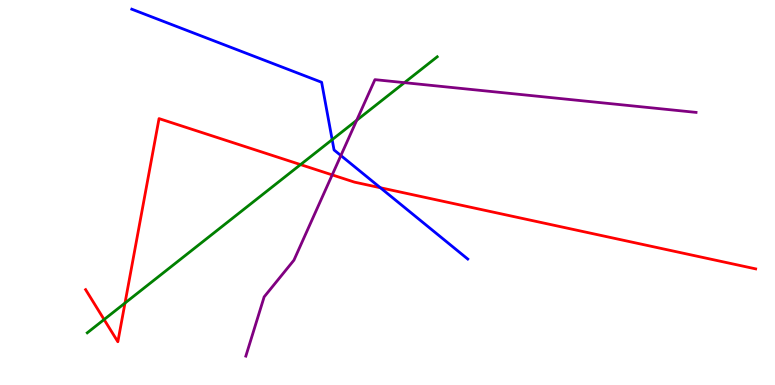[{'lines': ['blue', 'red'], 'intersections': [{'x': 4.91, 'y': 5.12}]}, {'lines': ['green', 'red'], 'intersections': [{'x': 1.34, 'y': 1.7}, {'x': 1.61, 'y': 2.13}, {'x': 3.88, 'y': 5.72}]}, {'lines': ['purple', 'red'], 'intersections': [{'x': 4.29, 'y': 5.46}]}, {'lines': ['blue', 'green'], 'intersections': [{'x': 4.29, 'y': 6.37}]}, {'lines': ['blue', 'purple'], 'intersections': [{'x': 4.4, 'y': 5.96}]}, {'lines': ['green', 'purple'], 'intersections': [{'x': 4.6, 'y': 6.88}, {'x': 5.22, 'y': 7.85}]}]